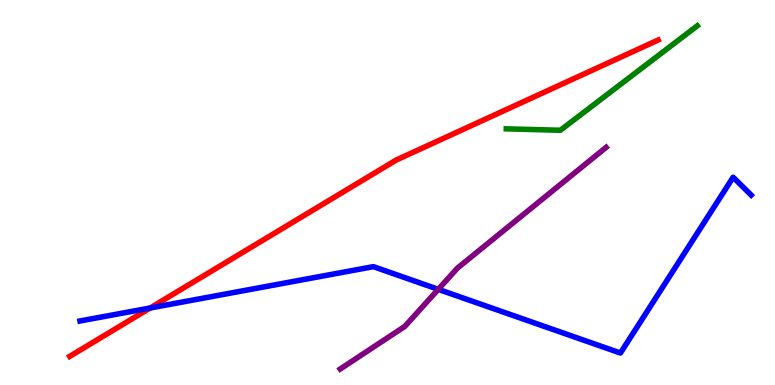[{'lines': ['blue', 'red'], 'intersections': [{'x': 1.94, 'y': 2.0}]}, {'lines': ['green', 'red'], 'intersections': []}, {'lines': ['purple', 'red'], 'intersections': []}, {'lines': ['blue', 'green'], 'intersections': []}, {'lines': ['blue', 'purple'], 'intersections': [{'x': 5.66, 'y': 2.48}]}, {'lines': ['green', 'purple'], 'intersections': []}]